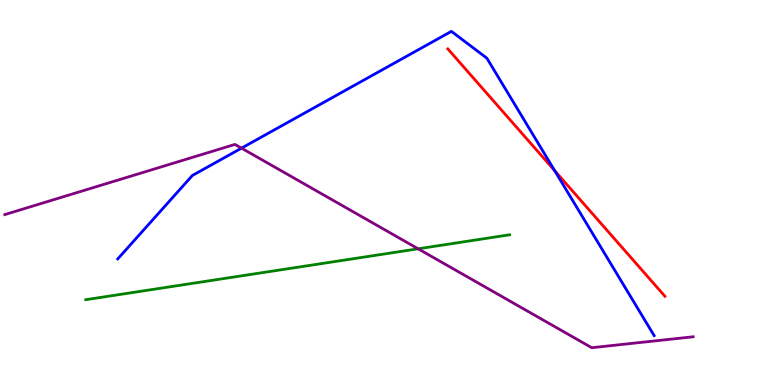[{'lines': ['blue', 'red'], 'intersections': [{'x': 7.16, 'y': 5.57}]}, {'lines': ['green', 'red'], 'intersections': []}, {'lines': ['purple', 'red'], 'intersections': []}, {'lines': ['blue', 'green'], 'intersections': []}, {'lines': ['blue', 'purple'], 'intersections': [{'x': 3.12, 'y': 6.15}]}, {'lines': ['green', 'purple'], 'intersections': [{'x': 5.4, 'y': 3.54}]}]